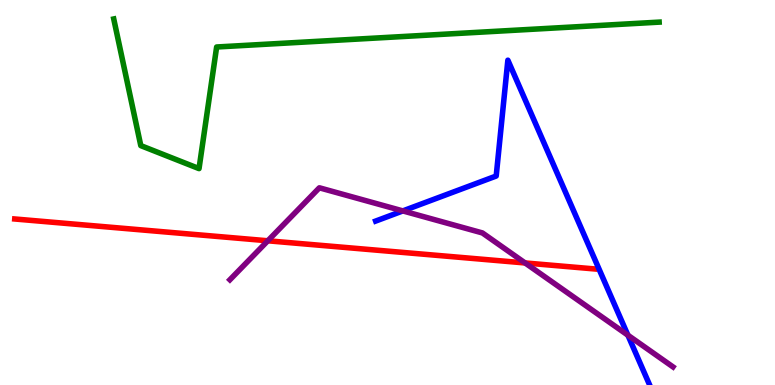[{'lines': ['blue', 'red'], 'intersections': []}, {'lines': ['green', 'red'], 'intersections': []}, {'lines': ['purple', 'red'], 'intersections': [{'x': 3.46, 'y': 3.75}, {'x': 6.78, 'y': 3.17}]}, {'lines': ['blue', 'green'], 'intersections': []}, {'lines': ['blue', 'purple'], 'intersections': [{'x': 5.2, 'y': 4.52}, {'x': 8.1, 'y': 1.29}]}, {'lines': ['green', 'purple'], 'intersections': []}]